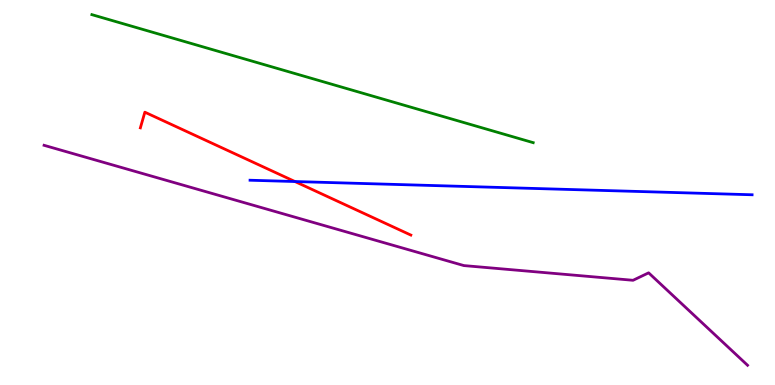[{'lines': ['blue', 'red'], 'intersections': [{'x': 3.81, 'y': 5.28}]}, {'lines': ['green', 'red'], 'intersections': []}, {'lines': ['purple', 'red'], 'intersections': []}, {'lines': ['blue', 'green'], 'intersections': []}, {'lines': ['blue', 'purple'], 'intersections': []}, {'lines': ['green', 'purple'], 'intersections': []}]